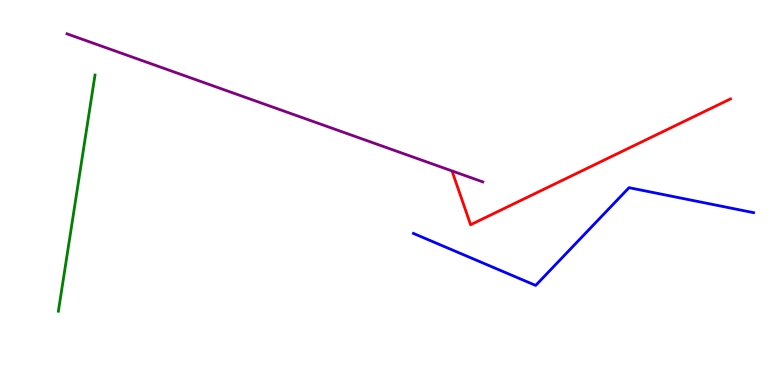[{'lines': ['blue', 'red'], 'intersections': []}, {'lines': ['green', 'red'], 'intersections': []}, {'lines': ['purple', 'red'], 'intersections': []}, {'lines': ['blue', 'green'], 'intersections': []}, {'lines': ['blue', 'purple'], 'intersections': []}, {'lines': ['green', 'purple'], 'intersections': []}]